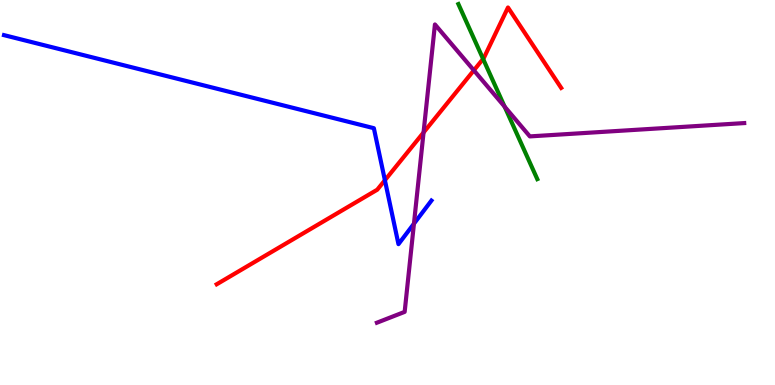[{'lines': ['blue', 'red'], 'intersections': [{'x': 4.97, 'y': 5.32}]}, {'lines': ['green', 'red'], 'intersections': [{'x': 6.23, 'y': 8.47}]}, {'lines': ['purple', 'red'], 'intersections': [{'x': 5.47, 'y': 6.56}, {'x': 6.11, 'y': 8.17}]}, {'lines': ['blue', 'green'], 'intersections': []}, {'lines': ['blue', 'purple'], 'intersections': [{'x': 5.34, 'y': 4.19}]}, {'lines': ['green', 'purple'], 'intersections': [{'x': 6.51, 'y': 7.23}]}]